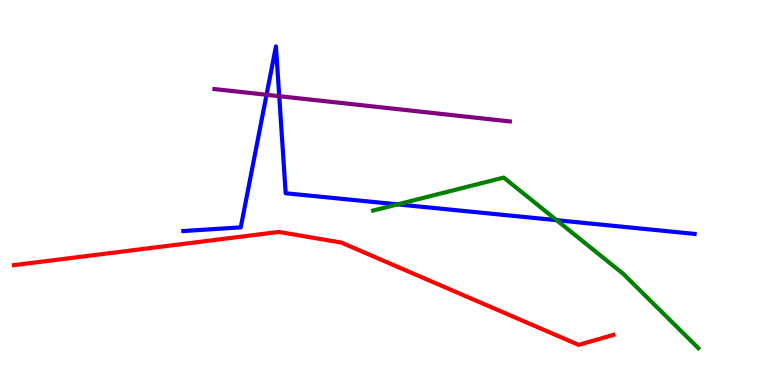[{'lines': ['blue', 'red'], 'intersections': []}, {'lines': ['green', 'red'], 'intersections': []}, {'lines': ['purple', 'red'], 'intersections': []}, {'lines': ['blue', 'green'], 'intersections': [{'x': 5.13, 'y': 4.69}, {'x': 7.18, 'y': 4.28}]}, {'lines': ['blue', 'purple'], 'intersections': [{'x': 3.44, 'y': 7.54}, {'x': 3.6, 'y': 7.5}]}, {'lines': ['green', 'purple'], 'intersections': []}]